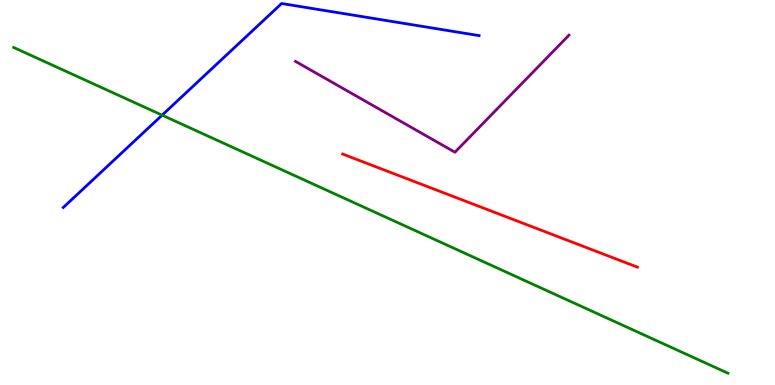[{'lines': ['blue', 'red'], 'intersections': []}, {'lines': ['green', 'red'], 'intersections': []}, {'lines': ['purple', 'red'], 'intersections': []}, {'lines': ['blue', 'green'], 'intersections': [{'x': 2.09, 'y': 7.01}]}, {'lines': ['blue', 'purple'], 'intersections': []}, {'lines': ['green', 'purple'], 'intersections': []}]